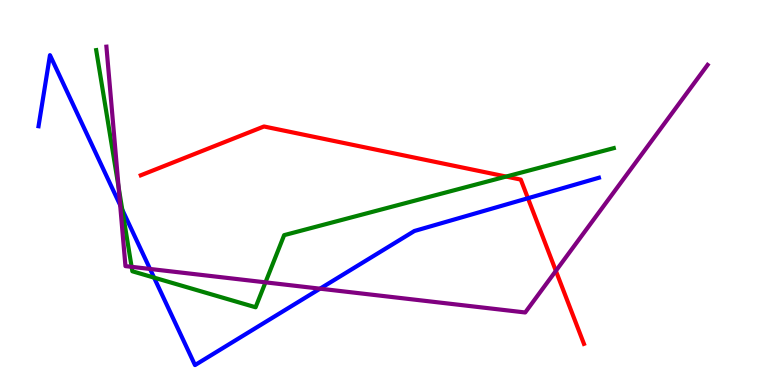[{'lines': ['blue', 'red'], 'intersections': [{'x': 6.81, 'y': 4.85}]}, {'lines': ['green', 'red'], 'intersections': [{'x': 6.53, 'y': 5.41}]}, {'lines': ['purple', 'red'], 'intersections': [{'x': 7.17, 'y': 2.96}]}, {'lines': ['blue', 'green'], 'intersections': [{'x': 1.58, 'y': 4.55}, {'x': 1.99, 'y': 2.79}]}, {'lines': ['blue', 'purple'], 'intersections': [{'x': 1.55, 'y': 4.67}, {'x': 1.94, 'y': 3.01}, {'x': 4.13, 'y': 2.5}]}, {'lines': ['green', 'purple'], 'intersections': [{'x': 1.53, 'y': 5.14}, {'x': 1.7, 'y': 3.07}, {'x': 3.43, 'y': 2.67}]}]